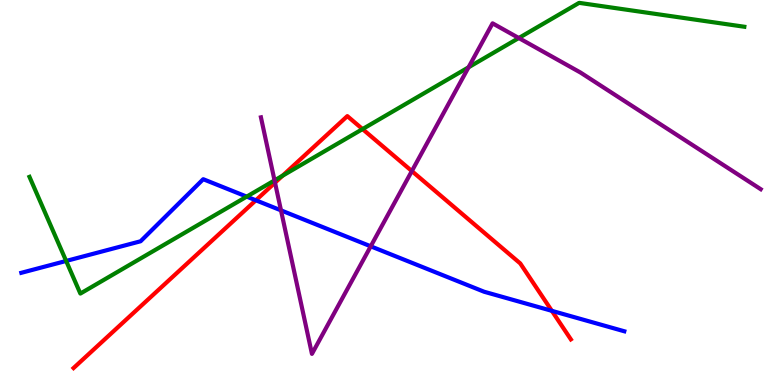[{'lines': ['blue', 'red'], 'intersections': [{'x': 3.3, 'y': 4.8}, {'x': 7.12, 'y': 1.93}]}, {'lines': ['green', 'red'], 'intersections': [{'x': 3.65, 'y': 5.44}, {'x': 4.68, 'y': 6.65}]}, {'lines': ['purple', 'red'], 'intersections': [{'x': 3.55, 'y': 5.26}, {'x': 5.31, 'y': 5.56}]}, {'lines': ['blue', 'green'], 'intersections': [{'x': 0.853, 'y': 3.22}, {'x': 3.18, 'y': 4.89}]}, {'lines': ['blue', 'purple'], 'intersections': [{'x': 3.63, 'y': 4.54}, {'x': 4.78, 'y': 3.6}]}, {'lines': ['green', 'purple'], 'intersections': [{'x': 3.54, 'y': 5.31}, {'x': 6.05, 'y': 8.25}, {'x': 6.69, 'y': 9.01}]}]